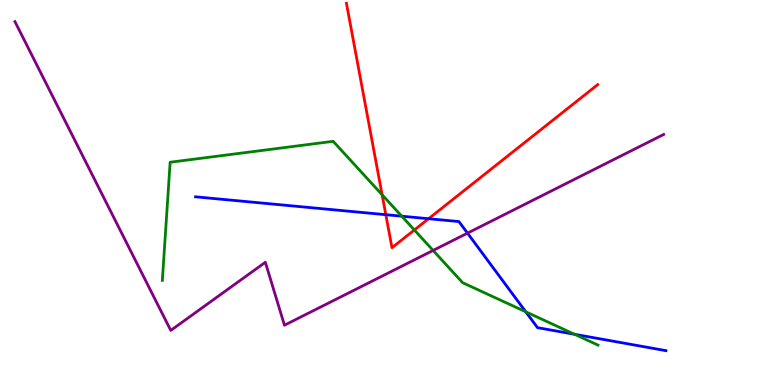[{'lines': ['blue', 'red'], 'intersections': [{'x': 4.98, 'y': 4.42}, {'x': 5.53, 'y': 4.32}]}, {'lines': ['green', 'red'], 'intersections': [{'x': 4.93, 'y': 4.94}, {'x': 5.35, 'y': 4.03}]}, {'lines': ['purple', 'red'], 'intersections': []}, {'lines': ['blue', 'green'], 'intersections': [{'x': 5.18, 'y': 4.38}, {'x': 6.78, 'y': 1.9}, {'x': 7.41, 'y': 1.32}]}, {'lines': ['blue', 'purple'], 'intersections': [{'x': 6.03, 'y': 3.94}]}, {'lines': ['green', 'purple'], 'intersections': [{'x': 5.59, 'y': 3.49}]}]